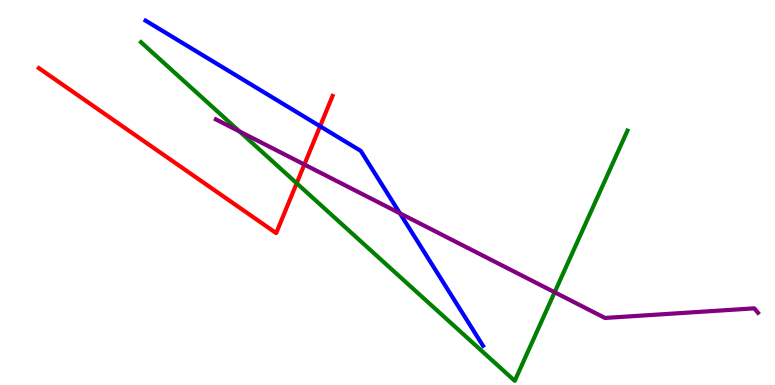[{'lines': ['blue', 'red'], 'intersections': [{'x': 4.13, 'y': 6.72}]}, {'lines': ['green', 'red'], 'intersections': [{'x': 3.83, 'y': 5.24}]}, {'lines': ['purple', 'red'], 'intersections': [{'x': 3.93, 'y': 5.73}]}, {'lines': ['blue', 'green'], 'intersections': []}, {'lines': ['blue', 'purple'], 'intersections': [{'x': 5.16, 'y': 4.46}]}, {'lines': ['green', 'purple'], 'intersections': [{'x': 3.09, 'y': 6.59}, {'x': 7.16, 'y': 2.41}]}]